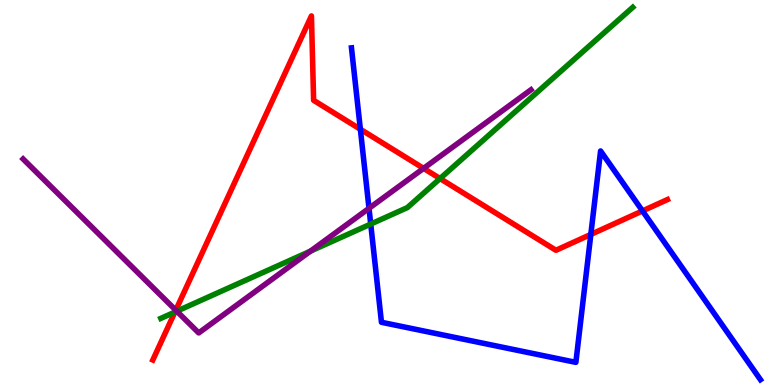[{'lines': ['blue', 'red'], 'intersections': [{'x': 4.65, 'y': 6.64}, {'x': 7.62, 'y': 3.91}, {'x': 8.29, 'y': 4.52}]}, {'lines': ['green', 'red'], 'intersections': [{'x': 2.26, 'y': 1.89}, {'x': 5.68, 'y': 5.36}]}, {'lines': ['purple', 'red'], 'intersections': [{'x': 2.27, 'y': 1.94}, {'x': 5.47, 'y': 5.63}]}, {'lines': ['blue', 'green'], 'intersections': [{'x': 4.78, 'y': 4.18}]}, {'lines': ['blue', 'purple'], 'intersections': [{'x': 4.76, 'y': 4.59}]}, {'lines': ['green', 'purple'], 'intersections': [{'x': 2.28, 'y': 1.92}, {'x': 4.01, 'y': 3.48}]}]